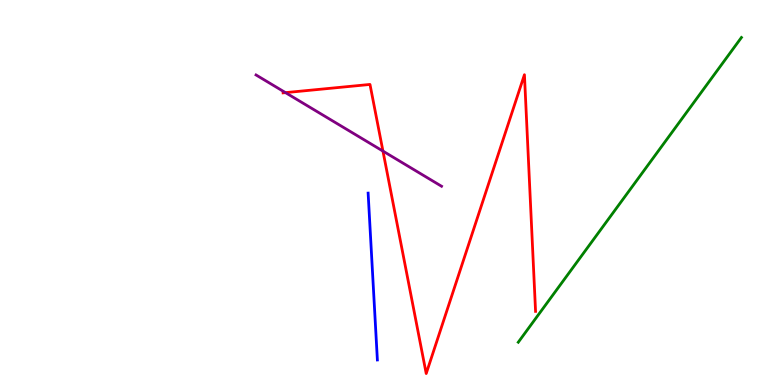[{'lines': ['blue', 'red'], 'intersections': []}, {'lines': ['green', 'red'], 'intersections': []}, {'lines': ['purple', 'red'], 'intersections': [{'x': 3.68, 'y': 7.59}, {'x': 4.94, 'y': 6.08}]}, {'lines': ['blue', 'green'], 'intersections': []}, {'lines': ['blue', 'purple'], 'intersections': []}, {'lines': ['green', 'purple'], 'intersections': []}]